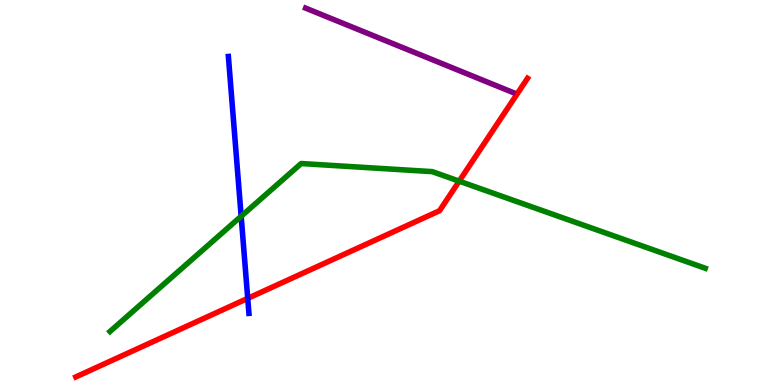[{'lines': ['blue', 'red'], 'intersections': [{'x': 3.2, 'y': 2.25}]}, {'lines': ['green', 'red'], 'intersections': [{'x': 5.92, 'y': 5.29}]}, {'lines': ['purple', 'red'], 'intersections': []}, {'lines': ['blue', 'green'], 'intersections': [{'x': 3.11, 'y': 4.38}]}, {'lines': ['blue', 'purple'], 'intersections': []}, {'lines': ['green', 'purple'], 'intersections': []}]